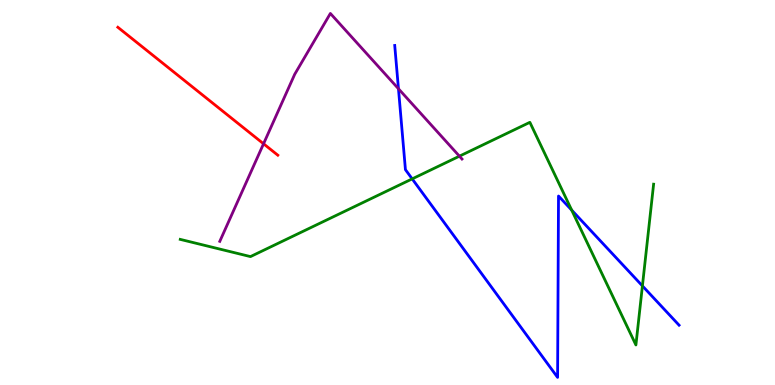[{'lines': ['blue', 'red'], 'intersections': []}, {'lines': ['green', 'red'], 'intersections': []}, {'lines': ['purple', 'red'], 'intersections': [{'x': 3.4, 'y': 6.27}]}, {'lines': ['blue', 'green'], 'intersections': [{'x': 5.32, 'y': 5.35}, {'x': 7.38, 'y': 4.54}, {'x': 8.29, 'y': 2.57}]}, {'lines': ['blue', 'purple'], 'intersections': [{'x': 5.14, 'y': 7.69}]}, {'lines': ['green', 'purple'], 'intersections': [{'x': 5.93, 'y': 5.94}]}]